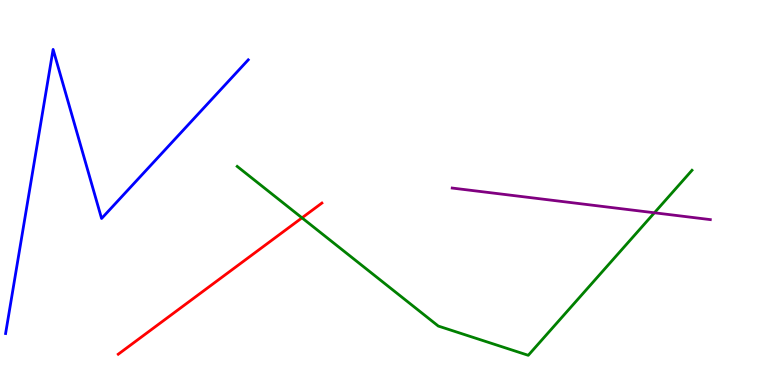[{'lines': ['blue', 'red'], 'intersections': []}, {'lines': ['green', 'red'], 'intersections': [{'x': 3.9, 'y': 4.34}]}, {'lines': ['purple', 'red'], 'intersections': []}, {'lines': ['blue', 'green'], 'intersections': []}, {'lines': ['blue', 'purple'], 'intersections': []}, {'lines': ['green', 'purple'], 'intersections': [{'x': 8.44, 'y': 4.47}]}]